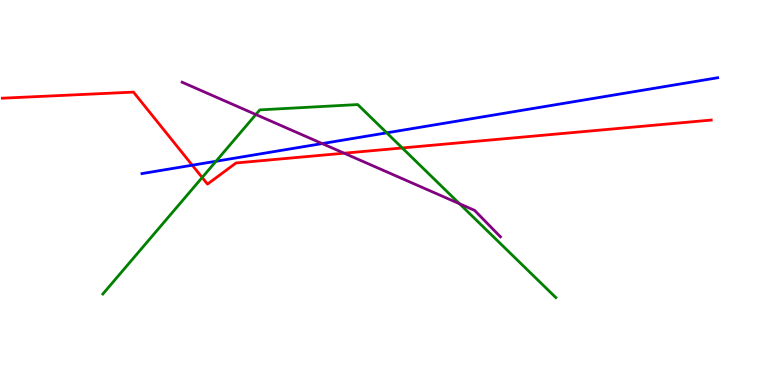[{'lines': ['blue', 'red'], 'intersections': [{'x': 2.48, 'y': 5.71}]}, {'lines': ['green', 'red'], 'intersections': [{'x': 2.61, 'y': 5.39}, {'x': 5.19, 'y': 6.16}]}, {'lines': ['purple', 'red'], 'intersections': [{'x': 4.44, 'y': 6.02}]}, {'lines': ['blue', 'green'], 'intersections': [{'x': 2.79, 'y': 5.81}, {'x': 4.99, 'y': 6.55}]}, {'lines': ['blue', 'purple'], 'intersections': [{'x': 4.16, 'y': 6.27}]}, {'lines': ['green', 'purple'], 'intersections': [{'x': 3.3, 'y': 7.03}, {'x': 5.93, 'y': 4.71}]}]